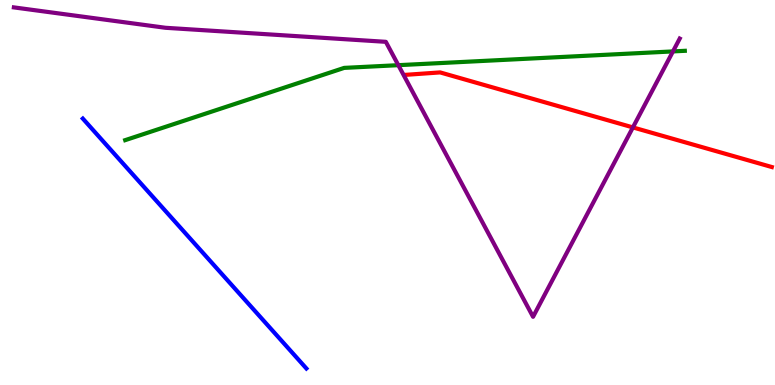[{'lines': ['blue', 'red'], 'intersections': []}, {'lines': ['green', 'red'], 'intersections': []}, {'lines': ['purple', 'red'], 'intersections': [{'x': 8.17, 'y': 6.69}]}, {'lines': ['blue', 'green'], 'intersections': []}, {'lines': ['blue', 'purple'], 'intersections': []}, {'lines': ['green', 'purple'], 'intersections': [{'x': 5.14, 'y': 8.31}, {'x': 8.68, 'y': 8.66}]}]